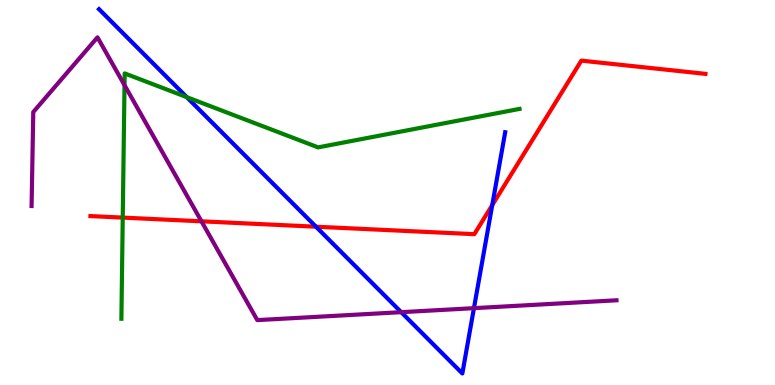[{'lines': ['blue', 'red'], 'intersections': [{'x': 4.08, 'y': 4.11}, {'x': 6.35, 'y': 4.67}]}, {'lines': ['green', 'red'], 'intersections': [{'x': 1.58, 'y': 4.35}]}, {'lines': ['purple', 'red'], 'intersections': [{'x': 2.6, 'y': 4.25}]}, {'lines': ['blue', 'green'], 'intersections': [{'x': 2.41, 'y': 7.48}]}, {'lines': ['blue', 'purple'], 'intersections': [{'x': 5.18, 'y': 1.89}, {'x': 6.12, 'y': 2.0}]}, {'lines': ['green', 'purple'], 'intersections': [{'x': 1.61, 'y': 7.79}]}]